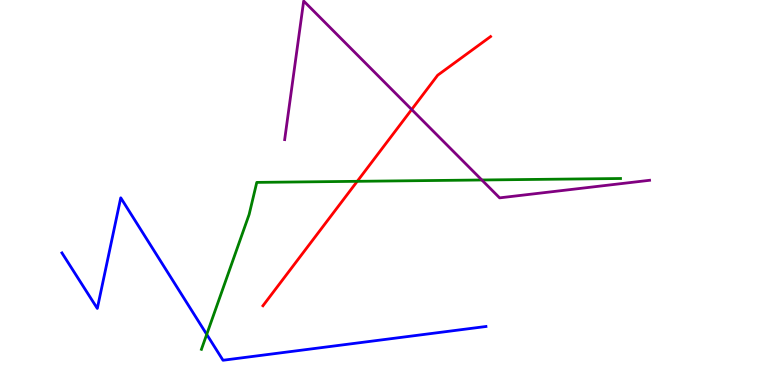[{'lines': ['blue', 'red'], 'intersections': []}, {'lines': ['green', 'red'], 'intersections': [{'x': 4.61, 'y': 5.29}]}, {'lines': ['purple', 'red'], 'intersections': [{'x': 5.31, 'y': 7.16}]}, {'lines': ['blue', 'green'], 'intersections': [{'x': 2.67, 'y': 1.31}]}, {'lines': ['blue', 'purple'], 'intersections': []}, {'lines': ['green', 'purple'], 'intersections': [{'x': 6.22, 'y': 5.32}]}]